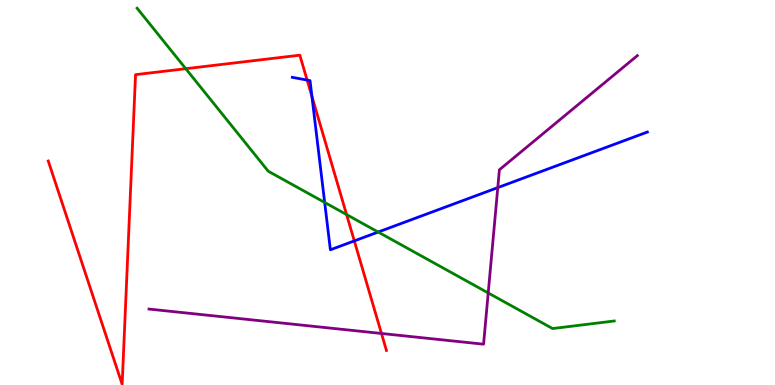[{'lines': ['blue', 'red'], 'intersections': [{'x': 3.96, 'y': 7.92}, {'x': 4.03, 'y': 7.49}, {'x': 4.57, 'y': 3.74}]}, {'lines': ['green', 'red'], 'intersections': [{'x': 2.4, 'y': 8.22}, {'x': 4.47, 'y': 4.43}]}, {'lines': ['purple', 'red'], 'intersections': [{'x': 4.92, 'y': 1.34}]}, {'lines': ['blue', 'green'], 'intersections': [{'x': 4.19, 'y': 4.74}, {'x': 4.88, 'y': 3.97}]}, {'lines': ['blue', 'purple'], 'intersections': [{'x': 6.42, 'y': 5.13}]}, {'lines': ['green', 'purple'], 'intersections': [{'x': 6.3, 'y': 2.39}]}]